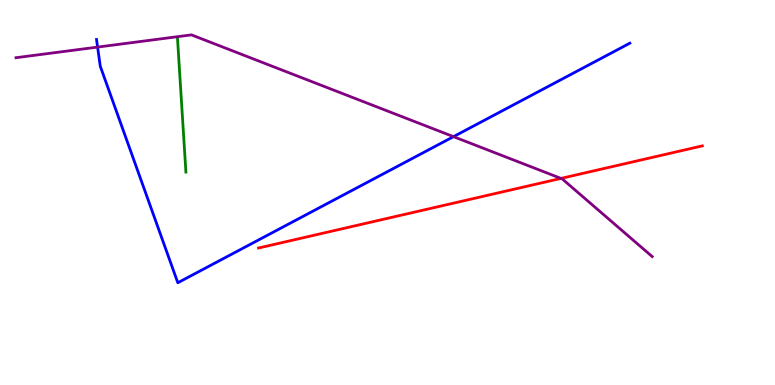[{'lines': ['blue', 'red'], 'intersections': []}, {'lines': ['green', 'red'], 'intersections': []}, {'lines': ['purple', 'red'], 'intersections': [{'x': 7.24, 'y': 5.37}]}, {'lines': ['blue', 'green'], 'intersections': []}, {'lines': ['blue', 'purple'], 'intersections': [{'x': 1.26, 'y': 8.78}, {'x': 5.85, 'y': 6.45}]}, {'lines': ['green', 'purple'], 'intersections': []}]